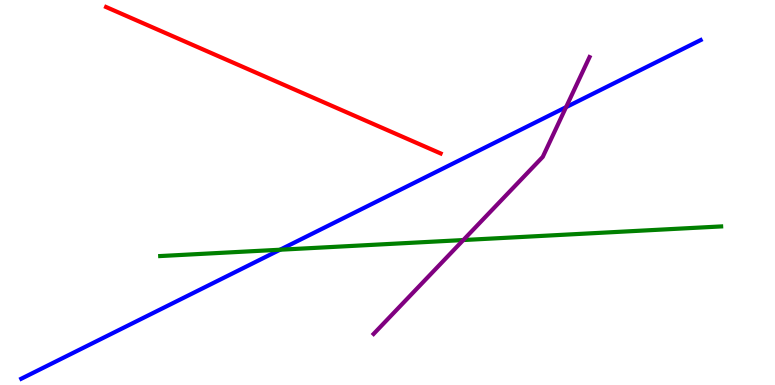[{'lines': ['blue', 'red'], 'intersections': []}, {'lines': ['green', 'red'], 'intersections': []}, {'lines': ['purple', 'red'], 'intersections': []}, {'lines': ['blue', 'green'], 'intersections': [{'x': 3.61, 'y': 3.51}]}, {'lines': ['blue', 'purple'], 'intersections': [{'x': 7.3, 'y': 7.22}]}, {'lines': ['green', 'purple'], 'intersections': [{'x': 5.98, 'y': 3.76}]}]